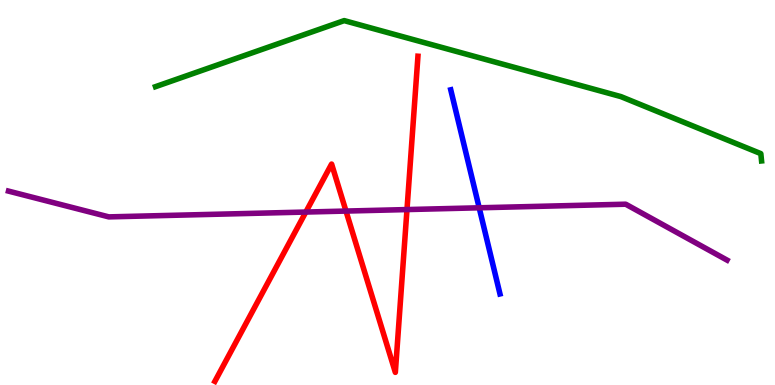[{'lines': ['blue', 'red'], 'intersections': []}, {'lines': ['green', 'red'], 'intersections': []}, {'lines': ['purple', 'red'], 'intersections': [{'x': 3.95, 'y': 4.49}, {'x': 4.46, 'y': 4.52}, {'x': 5.25, 'y': 4.56}]}, {'lines': ['blue', 'green'], 'intersections': []}, {'lines': ['blue', 'purple'], 'intersections': [{'x': 6.18, 'y': 4.6}]}, {'lines': ['green', 'purple'], 'intersections': []}]